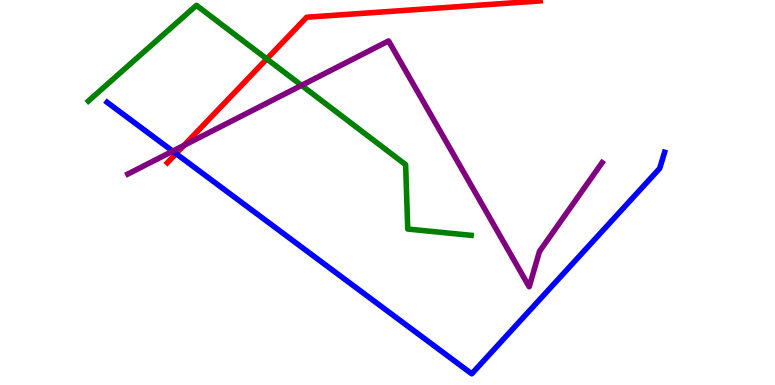[{'lines': ['blue', 'red'], 'intersections': [{'x': 2.27, 'y': 6.01}]}, {'lines': ['green', 'red'], 'intersections': [{'x': 3.44, 'y': 8.47}]}, {'lines': ['purple', 'red'], 'intersections': [{'x': 2.37, 'y': 6.22}]}, {'lines': ['blue', 'green'], 'intersections': []}, {'lines': ['blue', 'purple'], 'intersections': [{'x': 2.23, 'y': 6.07}]}, {'lines': ['green', 'purple'], 'intersections': [{'x': 3.89, 'y': 7.78}]}]